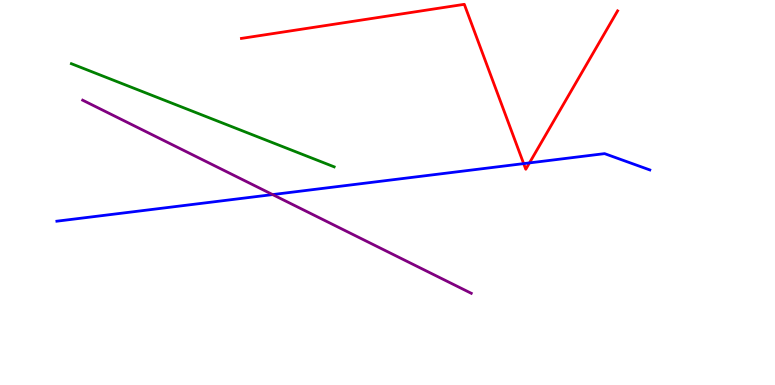[{'lines': ['blue', 'red'], 'intersections': [{'x': 6.76, 'y': 5.75}, {'x': 6.83, 'y': 5.77}]}, {'lines': ['green', 'red'], 'intersections': []}, {'lines': ['purple', 'red'], 'intersections': []}, {'lines': ['blue', 'green'], 'intersections': []}, {'lines': ['blue', 'purple'], 'intersections': [{'x': 3.52, 'y': 4.95}]}, {'lines': ['green', 'purple'], 'intersections': []}]